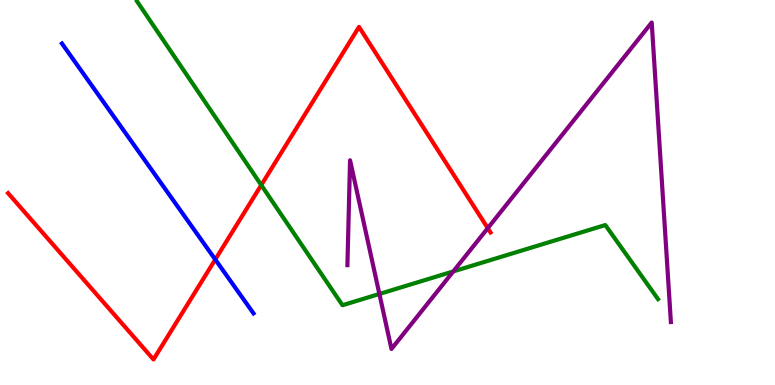[{'lines': ['blue', 'red'], 'intersections': [{'x': 2.78, 'y': 3.26}]}, {'lines': ['green', 'red'], 'intersections': [{'x': 3.37, 'y': 5.19}]}, {'lines': ['purple', 'red'], 'intersections': [{'x': 6.29, 'y': 4.07}]}, {'lines': ['blue', 'green'], 'intersections': []}, {'lines': ['blue', 'purple'], 'intersections': []}, {'lines': ['green', 'purple'], 'intersections': [{'x': 4.9, 'y': 2.36}, {'x': 5.85, 'y': 2.95}]}]